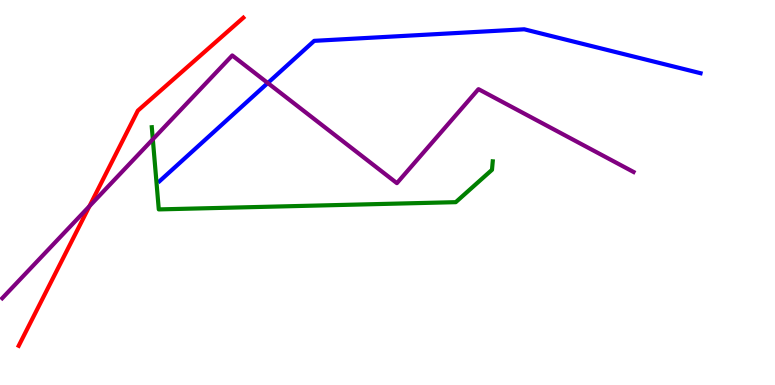[{'lines': ['blue', 'red'], 'intersections': []}, {'lines': ['green', 'red'], 'intersections': []}, {'lines': ['purple', 'red'], 'intersections': [{'x': 1.15, 'y': 4.64}]}, {'lines': ['blue', 'green'], 'intersections': []}, {'lines': ['blue', 'purple'], 'intersections': [{'x': 3.46, 'y': 7.84}]}, {'lines': ['green', 'purple'], 'intersections': [{'x': 1.97, 'y': 6.38}]}]